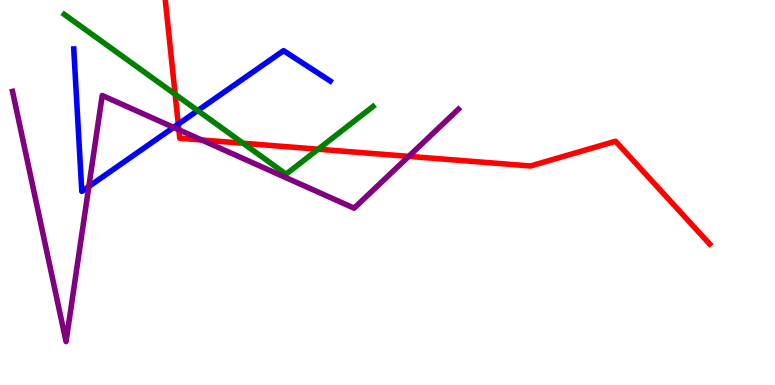[{'lines': ['blue', 'red'], 'intersections': [{'x': 2.3, 'y': 6.78}]}, {'lines': ['green', 'red'], 'intersections': [{'x': 2.26, 'y': 7.55}, {'x': 3.14, 'y': 6.28}, {'x': 4.11, 'y': 6.12}]}, {'lines': ['purple', 'red'], 'intersections': [{'x': 2.31, 'y': 6.63}, {'x': 2.6, 'y': 6.36}, {'x': 5.27, 'y': 5.94}]}, {'lines': ['blue', 'green'], 'intersections': [{'x': 2.55, 'y': 7.13}]}, {'lines': ['blue', 'purple'], 'intersections': [{'x': 1.15, 'y': 5.16}, {'x': 2.24, 'y': 6.69}]}, {'lines': ['green', 'purple'], 'intersections': []}]